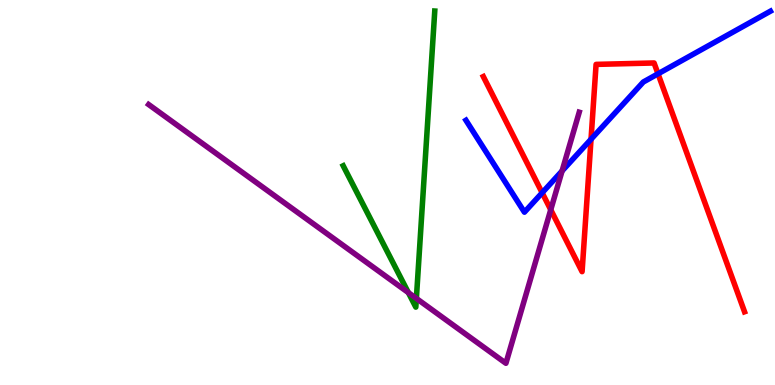[{'lines': ['blue', 'red'], 'intersections': [{'x': 7.0, 'y': 4.99}, {'x': 7.63, 'y': 6.38}, {'x': 8.49, 'y': 8.08}]}, {'lines': ['green', 'red'], 'intersections': []}, {'lines': ['purple', 'red'], 'intersections': [{'x': 7.11, 'y': 4.55}]}, {'lines': ['blue', 'green'], 'intersections': []}, {'lines': ['blue', 'purple'], 'intersections': [{'x': 7.25, 'y': 5.56}]}, {'lines': ['green', 'purple'], 'intersections': [{'x': 5.27, 'y': 2.4}, {'x': 5.37, 'y': 2.25}]}]